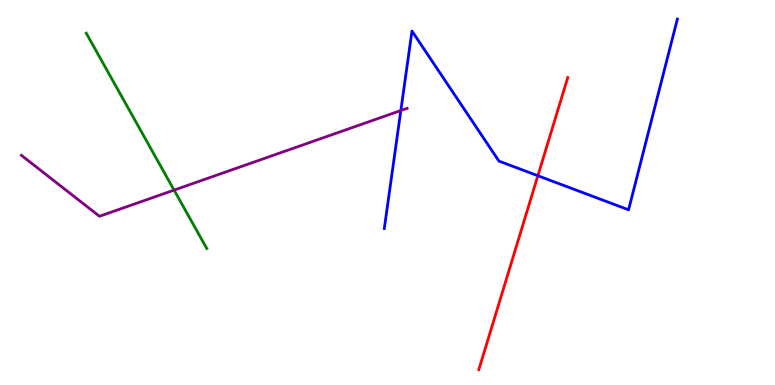[{'lines': ['blue', 'red'], 'intersections': [{'x': 6.94, 'y': 5.44}]}, {'lines': ['green', 'red'], 'intersections': []}, {'lines': ['purple', 'red'], 'intersections': []}, {'lines': ['blue', 'green'], 'intersections': []}, {'lines': ['blue', 'purple'], 'intersections': [{'x': 5.17, 'y': 7.13}]}, {'lines': ['green', 'purple'], 'intersections': [{'x': 2.25, 'y': 5.06}]}]